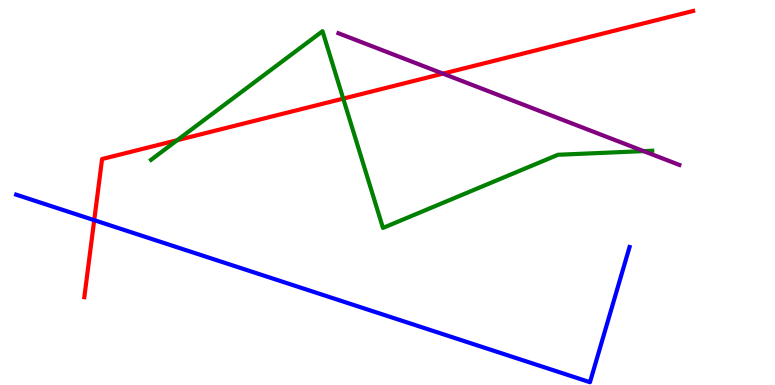[{'lines': ['blue', 'red'], 'intersections': [{'x': 1.22, 'y': 4.28}]}, {'lines': ['green', 'red'], 'intersections': [{'x': 2.29, 'y': 6.36}, {'x': 4.43, 'y': 7.44}]}, {'lines': ['purple', 'red'], 'intersections': [{'x': 5.72, 'y': 8.09}]}, {'lines': ['blue', 'green'], 'intersections': []}, {'lines': ['blue', 'purple'], 'intersections': []}, {'lines': ['green', 'purple'], 'intersections': [{'x': 8.3, 'y': 6.08}]}]